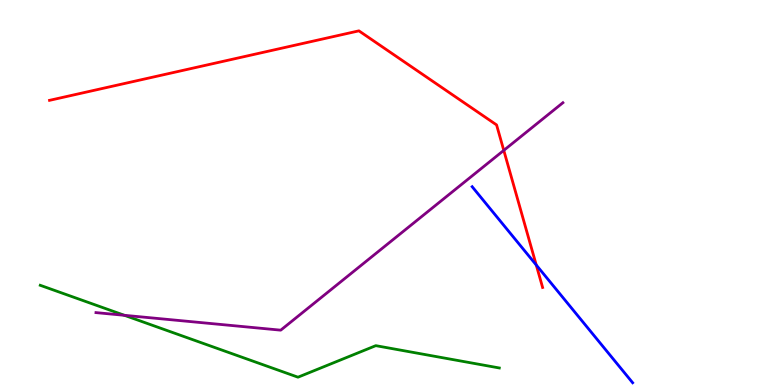[{'lines': ['blue', 'red'], 'intersections': [{'x': 6.92, 'y': 3.12}]}, {'lines': ['green', 'red'], 'intersections': []}, {'lines': ['purple', 'red'], 'intersections': [{'x': 6.5, 'y': 6.09}]}, {'lines': ['blue', 'green'], 'intersections': []}, {'lines': ['blue', 'purple'], 'intersections': []}, {'lines': ['green', 'purple'], 'intersections': [{'x': 1.61, 'y': 1.81}]}]